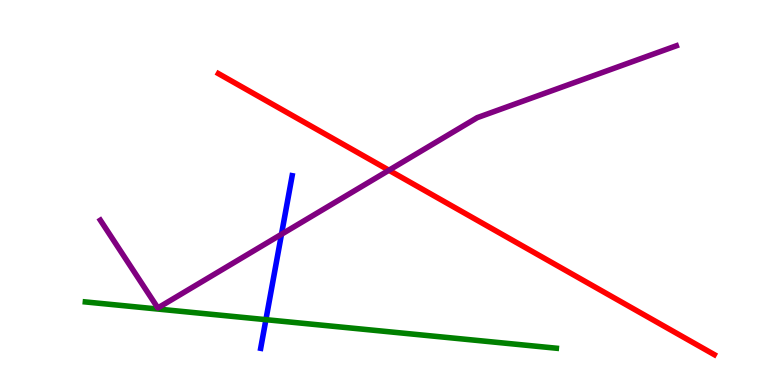[{'lines': ['blue', 'red'], 'intersections': []}, {'lines': ['green', 'red'], 'intersections': []}, {'lines': ['purple', 'red'], 'intersections': [{'x': 5.02, 'y': 5.58}]}, {'lines': ['blue', 'green'], 'intersections': [{'x': 3.43, 'y': 1.7}]}, {'lines': ['blue', 'purple'], 'intersections': [{'x': 3.63, 'y': 3.91}]}, {'lines': ['green', 'purple'], 'intersections': []}]